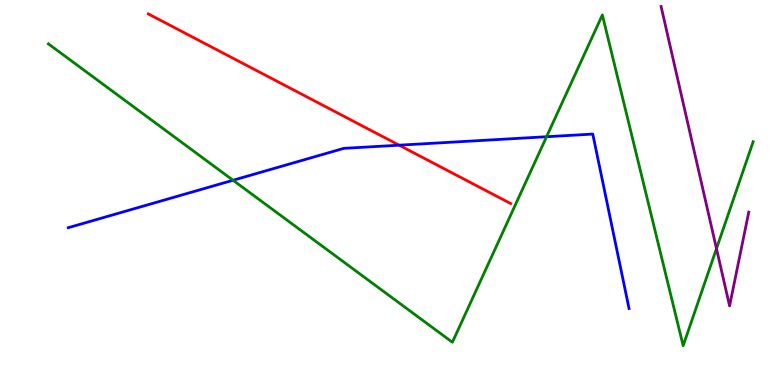[{'lines': ['blue', 'red'], 'intersections': [{'x': 5.15, 'y': 6.23}]}, {'lines': ['green', 'red'], 'intersections': []}, {'lines': ['purple', 'red'], 'intersections': []}, {'lines': ['blue', 'green'], 'intersections': [{'x': 3.01, 'y': 5.32}, {'x': 7.05, 'y': 6.45}]}, {'lines': ['blue', 'purple'], 'intersections': []}, {'lines': ['green', 'purple'], 'intersections': [{'x': 9.24, 'y': 3.54}]}]